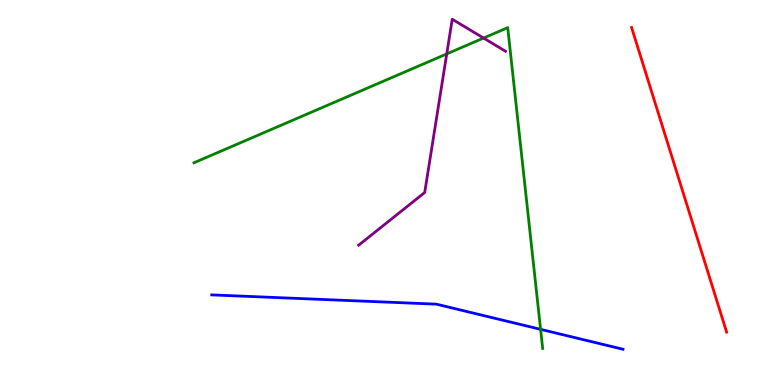[{'lines': ['blue', 'red'], 'intersections': []}, {'lines': ['green', 'red'], 'intersections': []}, {'lines': ['purple', 'red'], 'intersections': []}, {'lines': ['blue', 'green'], 'intersections': [{'x': 6.98, 'y': 1.45}]}, {'lines': ['blue', 'purple'], 'intersections': []}, {'lines': ['green', 'purple'], 'intersections': [{'x': 5.76, 'y': 8.6}, {'x': 6.24, 'y': 9.01}]}]